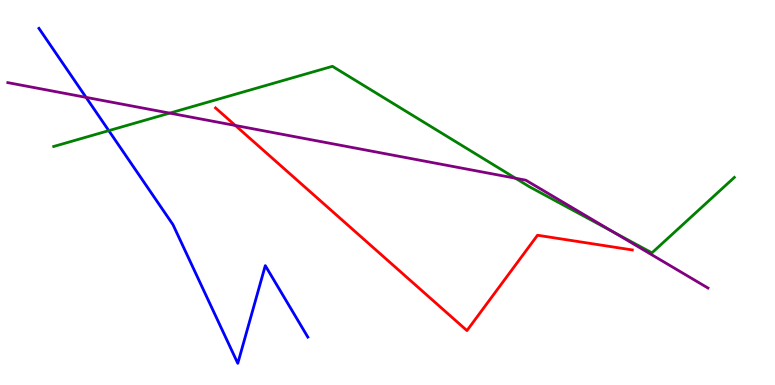[{'lines': ['blue', 'red'], 'intersections': []}, {'lines': ['green', 'red'], 'intersections': []}, {'lines': ['purple', 'red'], 'intersections': [{'x': 3.04, 'y': 6.74}]}, {'lines': ['blue', 'green'], 'intersections': [{'x': 1.4, 'y': 6.61}]}, {'lines': ['blue', 'purple'], 'intersections': [{'x': 1.11, 'y': 7.47}]}, {'lines': ['green', 'purple'], 'intersections': [{'x': 2.19, 'y': 7.06}, {'x': 6.65, 'y': 5.37}, {'x': 7.92, 'y': 3.97}]}]